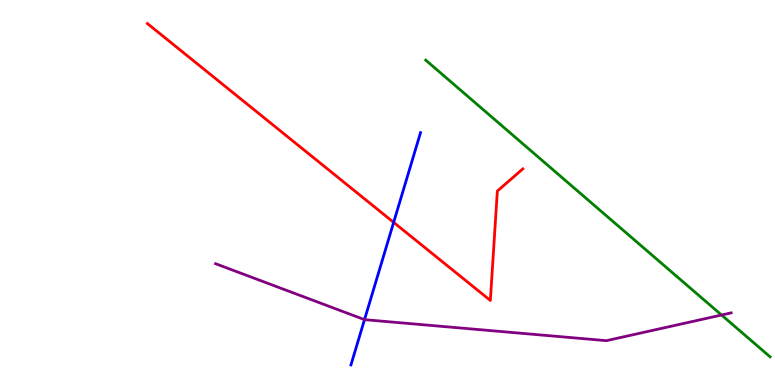[{'lines': ['blue', 'red'], 'intersections': [{'x': 5.08, 'y': 4.22}]}, {'lines': ['green', 'red'], 'intersections': []}, {'lines': ['purple', 'red'], 'intersections': []}, {'lines': ['blue', 'green'], 'intersections': []}, {'lines': ['blue', 'purple'], 'intersections': [{'x': 4.7, 'y': 1.7}]}, {'lines': ['green', 'purple'], 'intersections': [{'x': 9.31, 'y': 1.82}]}]